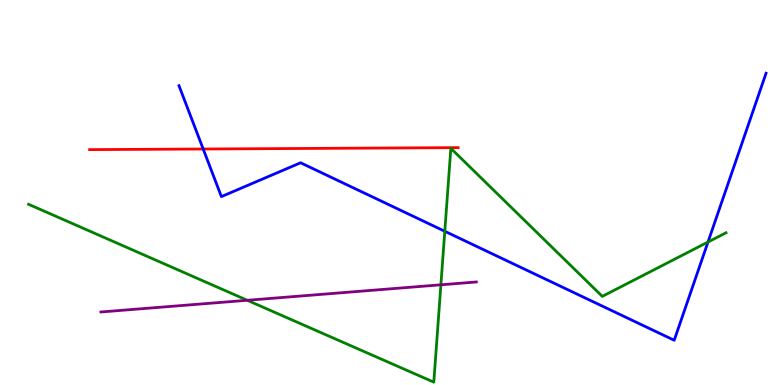[{'lines': ['blue', 'red'], 'intersections': [{'x': 2.62, 'y': 6.13}]}, {'lines': ['green', 'red'], 'intersections': []}, {'lines': ['purple', 'red'], 'intersections': []}, {'lines': ['blue', 'green'], 'intersections': [{'x': 5.74, 'y': 3.99}, {'x': 9.14, 'y': 3.71}]}, {'lines': ['blue', 'purple'], 'intersections': []}, {'lines': ['green', 'purple'], 'intersections': [{'x': 3.19, 'y': 2.2}, {'x': 5.69, 'y': 2.6}]}]